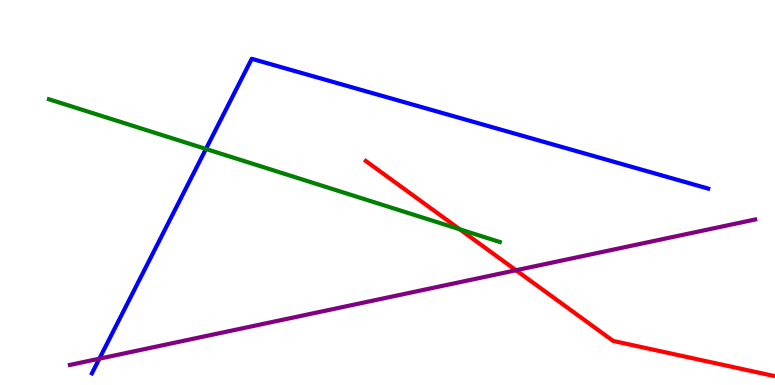[{'lines': ['blue', 'red'], 'intersections': []}, {'lines': ['green', 'red'], 'intersections': [{'x': 5.93, 'y': 4.04}]}, {'lines': ['purple', 'red'], 'intersections': [{'x': 6.66, 'y': 2.98}]}, {'lines': ['blue', 'green'], 'intersections': [{'x': 2.66, 'y': 6.13}]}, {'lines': ['blue', 'purple'], 'intersections': [{'x': 1.28, 'y': 0.684}]}, {'lines': ['green', 'purple'], 'intersections': []}]